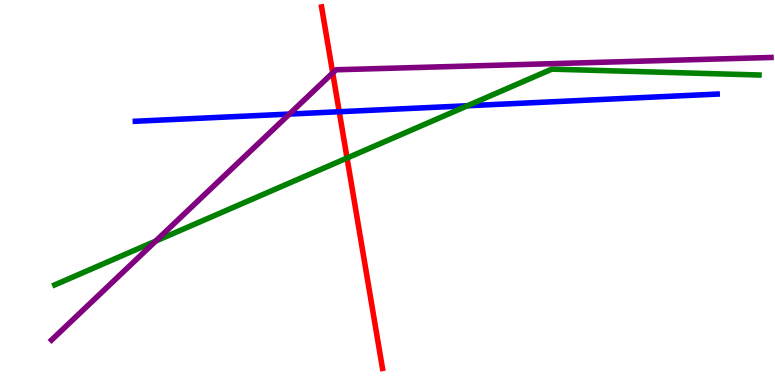[{'lines': ['blue', 'red'], 'intersections': [{'x': 4.38, 'y': 7.1}]}, {'lines': ['green', 'red'], 'intersections': [{'x': 4.48, 'y': 5.9}]}, {'lines': ['purple', 'red'], 'intersections': [{'x': 4.29, 'y': 8.11}]}, {'lines': ['blue', 'green'], 'intersections': [{'x': 6.03, 'y': 7.25}]}, {'lines': ['blue', 'purple'], 'intersections': [{'x': 3.73, 'y': 7.04}]}, {'lines': ['green', 'purple'], 'intersections': [{'x': 2.01, 'y': 3.74}]}]